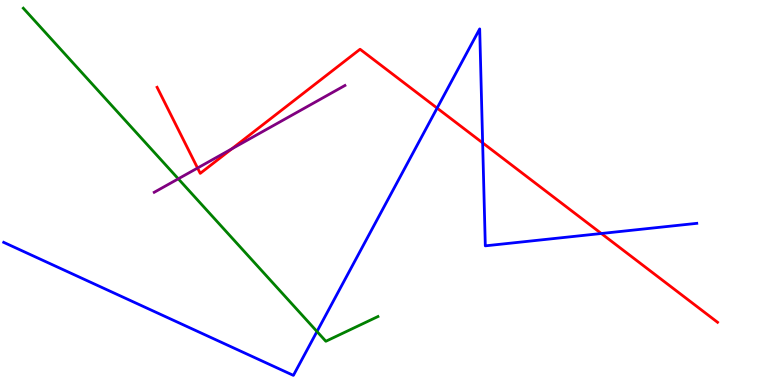[{'lines': ['blue', 'red'], 'intersections': [{'x': 5.64, 'y': 7.19}, {'x': 6.23, 'y': 6.29}, {'x': 7.76, 'y': 3.93}]}, {'lines': ['green', 'red'], 'intersections': []}, {'lines': ['purple', 'red'], 'intersections': [{'x': 2.55, 'y': 5.64}, {'x': 2.99, 'y': 6.13}]}, {'lines': ['blue', 'green'], 'intersections': [{'x': 4.09, 'y': 1.39}]}, {'lines': ['blue', 'purple'], 'intersections': []}, {'lines': ['green', 'purple'], 'intersections': [{'x': 2.3, 'y': 5.36}]}]